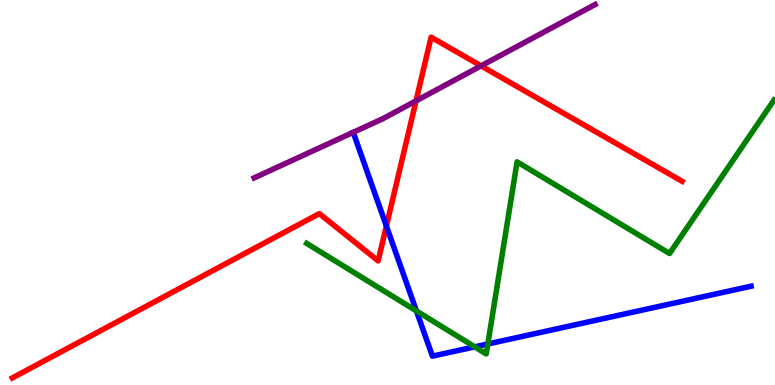[{'lines': ['blue', 'red'], 'intersections': [{'x': 4.99, 'y': 4.13}]}, {'lines': ['green', 'red'], 'intersections': []}, {'lines': ['purple', 'red'], 'intersections': [{'x': 5.37, 'y': 7.38}, {'x': 6.21, 'y': 8.29}]}, {'lines': ['blue', 'green'], 'intersections': [{'x': 5.37, 'y': 1.92}, {'x': 6.13, 'y': 0.991}, {'x': 6.29, 'y': 1.07}]}, {'lines': ['blue', 'purple'], 'intersections': []}, {'lines': ['green', 'purple'], 'intersections': []}]